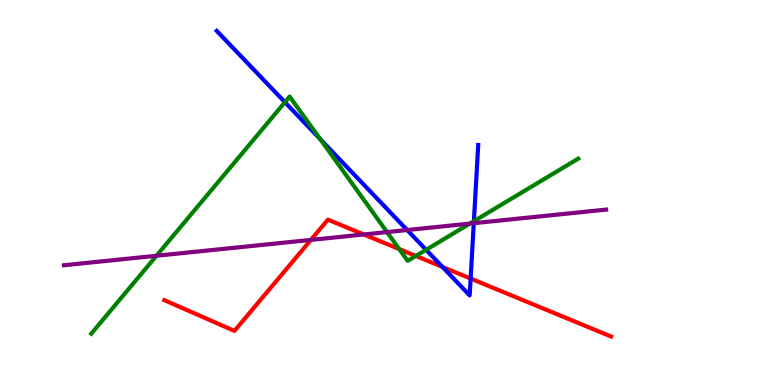[{'lines': ['blue', 'red'], 'intersections': [{'x': 5.71, 'y': 3.07}, {'x': 6.07, 'y': 2.76}]}, {'lines': ['green', 'red'], 'intersections': [{'x': 5.15, 'y': 3.53}, {'x': 5.37, 'y': 3.35}]}, {'lines': ['purple', 'red'], 'intersections': [{'x': 4.01, 'y': 3.77}, {'x': 4.69, 'y': 3.91}]}, {'lines': ['blue', 'green'], 'intersections': [{'x': 3.68, 'y': 7.35}, {'x': 4.13, 'y': 6.39}, {'x': 5.5, 'y': 3.51}, {'x': 6.11, 'y': 4.26}]}, {'lines': ['blue', 'purple'], 'intersections': [{'x': 5.25, 'y': 4.03}, {'x': 6.11, 'y': 4.2}]}, {'lines': ['green', 'purple'], 'intersections': [{'x': 2.02, 'y': 3.36}, {'x': 4.99, 'y': 3.97}, {'x': 6.06, 'y': 4.19}]}]